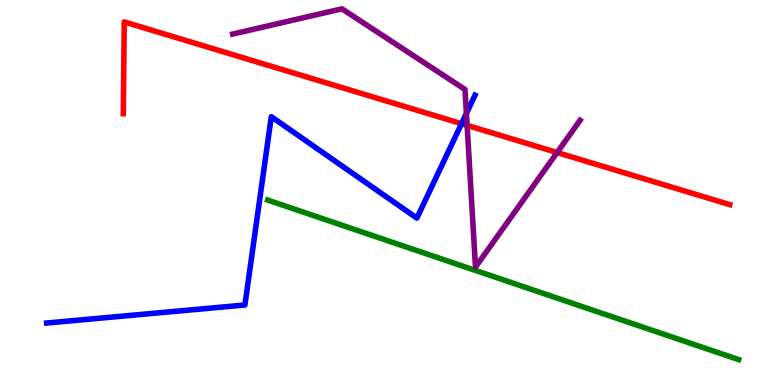[{'lines': ['blue', 'red'], 'intersections': [{'x': 5.96, 'y': 6.79}]}, {'lines': ['green', 'red'], 'intersections': []}, {'lines': ['purple', 'red'], 'intersections': [{'x': 6.03, 'y': 6.74}, {'x': 7.19, 'y': 6.04}]}, {'lines': ['blue', 'green'], 'intersections': []}, {'lines': ['blue', 'purple'], 'intersections': [{'x': 6.02, 'y': 7.05}]}, {'lines': ['green', 'purple'], 'intersections': []}]